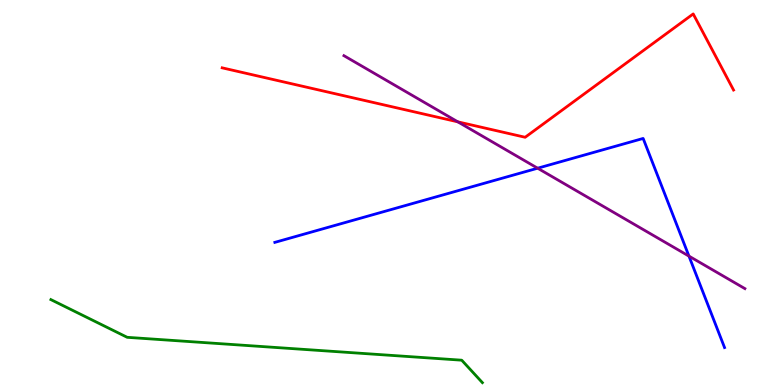[{'lines': ['blue', 'red'], 'intersections': []}, {'lines': ['green', 'red'], 'intersections': []}, {'lines': ['purple', 'red'], 'intersections': [{'x': 5.91, 'y': 6.84}]}, {'lines': ['blue', 'green'], 'intersections': []}, {'lines': ['blue', 'purple'], 'intersections': [{'x': 6.94, 'y': 5.63}, {'x': 8.89, 'y': 3.35}]}, {'lines': ['green', 'purple'], 'intersections': []}]